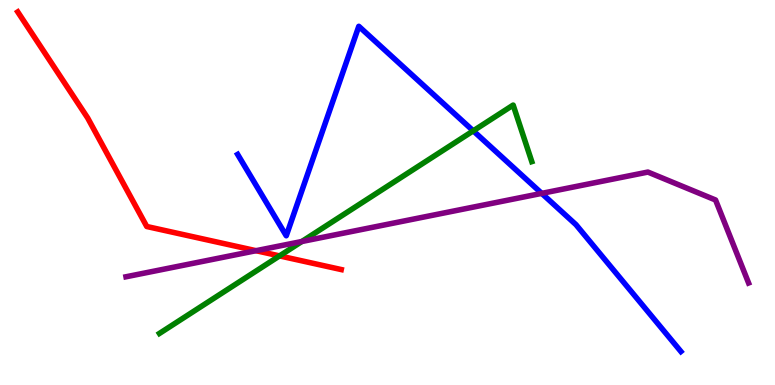[{'lines': ['blue', 'red'], 'intersections': []}, {'lines': ['green', 'red'], 'intersections': [{'x': 3.61, 'y': 3.35}]}, {'lines': ['purple', 'red'], 'intersections': [{'x': 3.3, 'y': 3.49}]}, {'lines': ['blue', 'green'], 'intersections': [{'x': 6.11, 'y': 6.6}]}, {'lines': ['blue', 'purple'], 'intersections': [{'x': 6.99, 'y': 4.98}]}, {'lines': ['green', 'purple'], 'intersections': [{'x': 3.89, 'y': 3.73}]}]